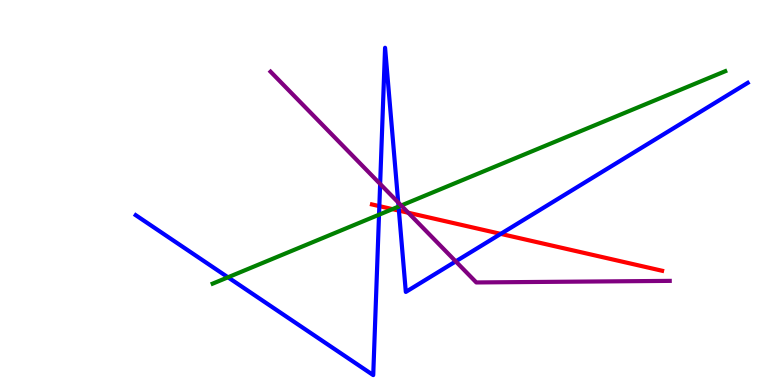[{'lines': ['blue', 'red'], 'intersections': [{'x': 4.89, 'y': 4.65}, {'x': 5.15, 'y': 4.53}, {'x': 6.46, 'y': 3.93}]}, {'lines': ['green', 'red'], 'intersections': [{'x': 5.06, 'y': 4.57}]}, {'lines': ['purple', 'red'], 'intersections': [{'x': 5.27, 'y': 4.47}]}, {'lines': ['blue', 'green'], 'intersections': [{'x': 2.94, 'y': 2.8}, {'x': 4.89, 'y': 4.42}, {'x': 5.14, 'y': 4.63}]}, {'lines': ['blue', 'purple'], 'intersections': [{'x': 4.91, 'y': 5.22}, {'x': 5.14, 'y': 4.74}, {'x': 5.88, 'y': 3.21}]}, {'lines': ['green', 'purple'], 'intersections': [{'x': 5.18, 'y': 4.66}]}]